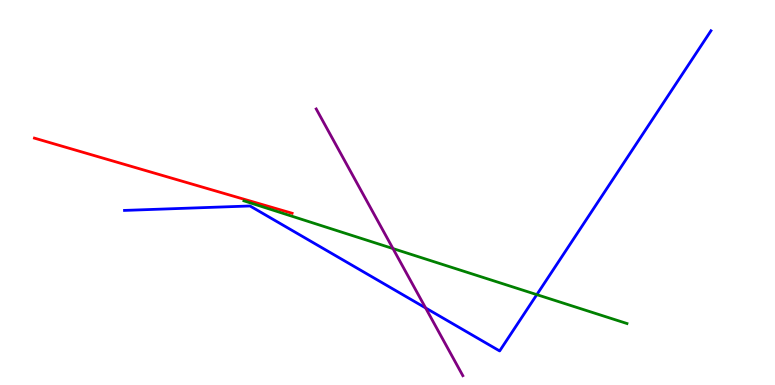[{'lines': ['blue', 'red'], 'intersections': []}, {'lines': ['green', 'red'], 'intersections': []}, {'lines': ['purple', 'red'], 'intersections': []}, {'lines': ['blue', 'green'], 'intersections': [{'x': 6.93, 'y': 2.35}]}, {'lines': ['blue', 'purple'], 'intersections': [{'x': 5.49, 'y': 2.0}]}, {'lines': ['green', 'purple'], 'intersections': [{'x': 5.07, 'y': 3.54}]}]